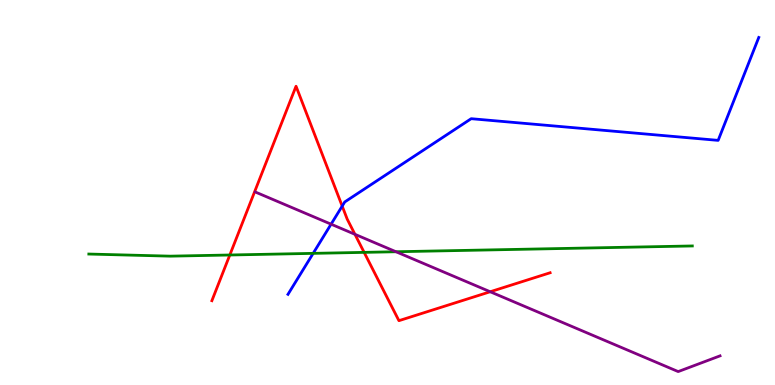[{'lines': ['blue', 'red'], 'intersections': [{'x': 4.42, 'y': 4.65}]}, {'lines': ['green', 'red'], 'intersections': [{'x': 2.97, 'y': 3.38}, {'x': 4.7, 'y': 3.44}]}, {'lines': ['purple', 'red'], 'intersections': [{'x': 4.58, 'y': 3.91}, {'x': 6.33, 'y': 2.42}]}, {'lines': ['blue', 'green'], 'intersections': [{'x': 4.04, 'y': 3.42}]}, {'lines': ['blue', 'purple'], 'intersections': [{'x': 4.27, 'y': 4.18}]}, {'lines': ['green', 'purple'], 'intersections': [{'x': 5.11, 'y': 3.46}]}]